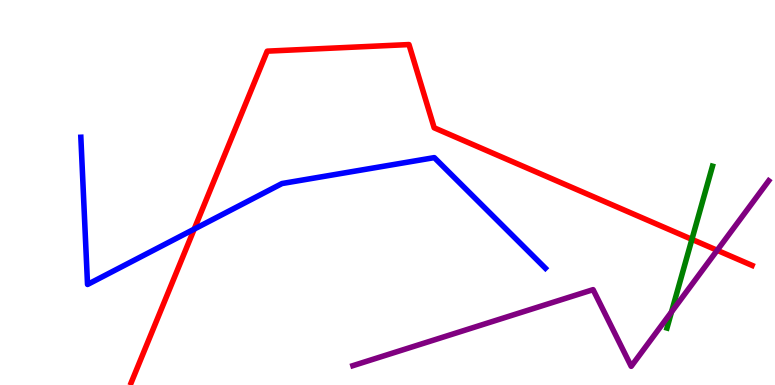[{'lines': ['blue', 'red'], 'intersections': [{'x': 2.51, 'y': 4.05}]}, {'lines': ['green', 'red'], 'intersections': [{'x': 8.93, 'y': 3.78}]}, {'lines': ['purple', 'red'], 'intersections': [{'x': 9.25, 'y': 3.5}]}, {'lines': ['blue', 'green'], 'intersections': []}, {'lines': ['blue', 'purple'], 'intersections': []}, {'lines': ['green', 'purple'], 'intersections': [{'x': 8.66, 'y': 1.9}]}]